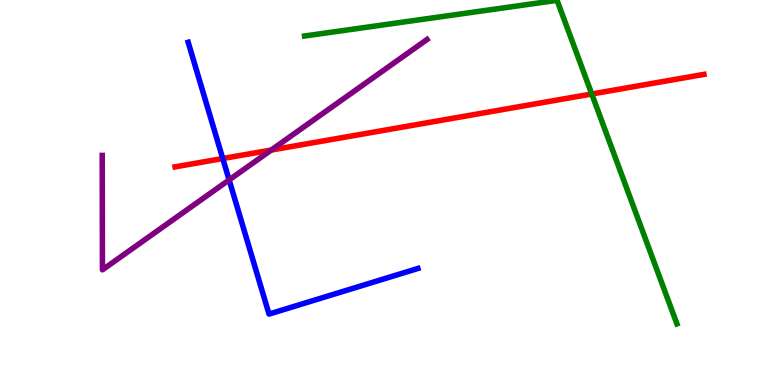[{'lines': ['blue', 'red'], 'intersections': [{'x': 2.87, 'y': 5.88}]}, {'lines': ['green', 'red'], 'intersections': [{'x': 7.64, 'y': 7.56}]}, {'lines': ['purple', 'red'], 'intersections': [{'x': 3.5, 'y': 6.1}]}, {'lines': ['blue', 'green'], 'intersections': []}, {'lines': ['blue', 'purple'], 'intersections': [{'x': 2.96, 'y': 5.33}]}, {'lines': ['green', 'purple'], 'intersections': []}]